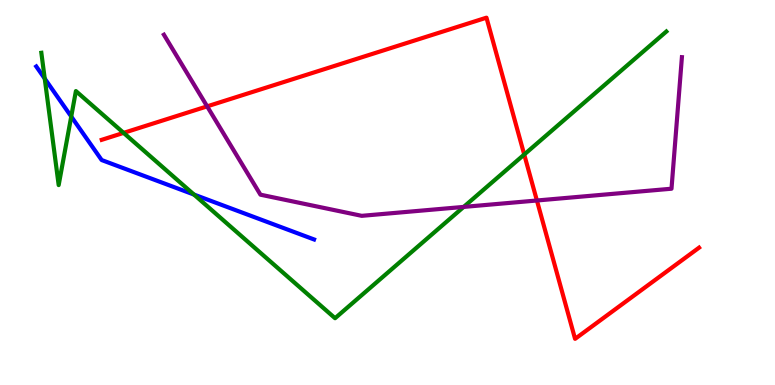[{'lines': ['blue', 'red'], 'intersections': []}, {'lines': ['green', 'red'], 'intersections': [{'x': 1.59, 'y': 6.55}, {'x': 6.76, 'y': 5.99}]}, {'lines': ['purple', 'red'], 'intersections': [{'x': 2.67, 'y': 7.24}, {'x': 6.93, 'y': 4.79}]}, {'lines': ['blue', 'green'], 'intersections': [{'x': 0.577, 'y': 7.96}, {'x': 0.919, 'y': 6.97}, {'x': 2.5, 'y': 4.95}]}, {'lines': ['blue', 'purple'], 'intersections': []}, {'lines': ['green', 'purple'], 'intersections': [{'x': 5.98, 'y': 4.63}]}]